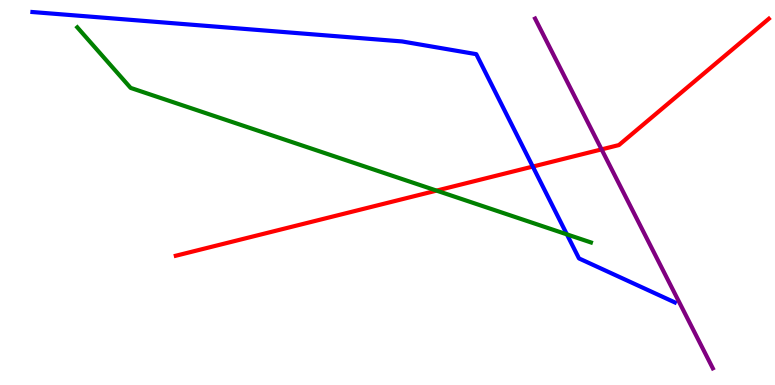[{'lines': ['blue', 'red'], 'intersections': [{'x': 6.87, 'y': 5.67}]}, {'lines': ['green', 'red'], 'intersections': [{'x': 5.63, 'y': 5.05}]}, {'lines': ['purple', 'red'], 'intersections': [{'x': 7.76, 'y': 6.12}]}, {'lines': ['blue', 'green'], 'intersections': [{'x': 7.31, 'y': 3.91}]}, {'lines': ['blue', 'purple'], 'intersections': []}, {'lines': ['green', 'purple'], 'intersections': []}]